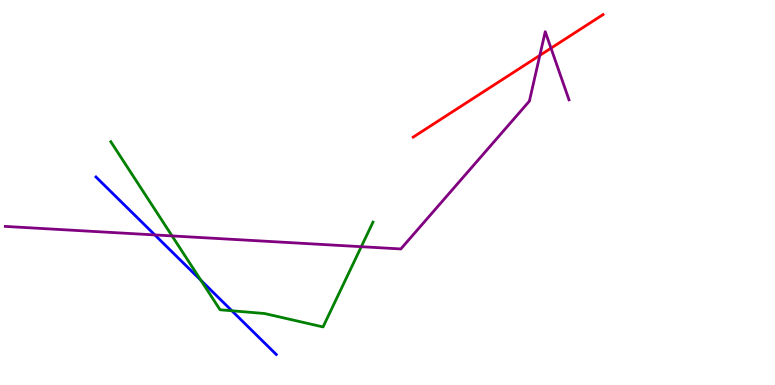[{'lines': ['blue', 'red'], 'intersections': []}, {'lines': ['green', 'red'], 'intersections': []}, {'lines': ['purple', 'red'], 'intersections': [{'x': 6.97, 'y': 8.56}, {'x': 7.11, 'y': 8.75}]}, {'lines': ['blue', 'green'], 'intersections': [{'x': 2.59, 'y': 2.72}, {'x': 2.99, 'y': 1.93}]}, {'lines': ['blue', 'purple'], 'intersections': [{'x': 2.0, 'y': 3.9}]}, {'lines': ['green', 'purple'], 'intersections': [{'x': 2.22, 'y': 3.87}, {'x': 4.66, 'y': 3.59}]}]